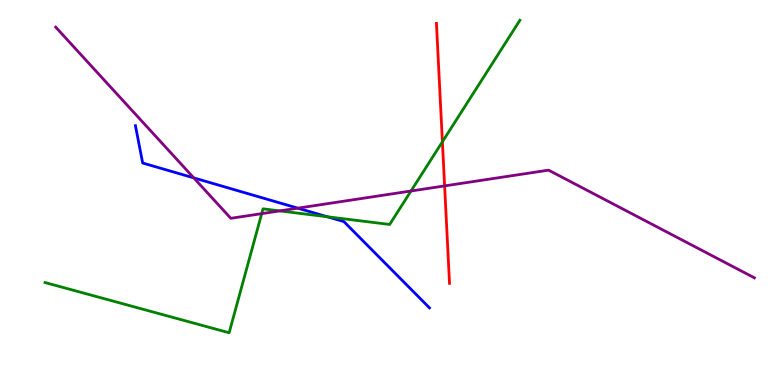[{'lines': ['blue', 'red'], 'intersections': []}, {'lines': ['green', 'red'], 'intersections': [{'x': 5.71, 'y': 6.32}]}, {'lines': ['purple', 'red'], 'intersections': [{'x': 5.74, 'y': 5.17}]}, {'lines': ['blue', 'green'], 'intersections': [{'x': 4.22, 'y': 4.37}]}, {'lines': ['blue', 'purple'], 'intersections': [{'x': 2.5, 'y': 5.38}, {'x': 3.84, 'y': 4.59}]}, {'lines': ['green', 'purple'], 'intersections': [{'x': 3.38, 'y': 4.45}, {'x': 3.61, 'y': 4.52}, {'x': 5.3, 'y': 5.04}]}]